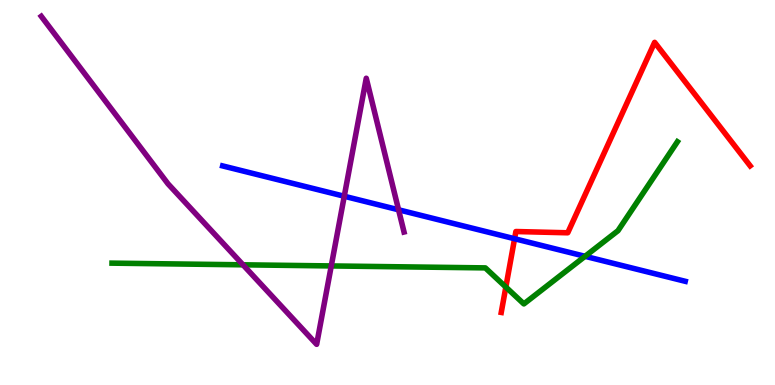[{'lines': ['blue', 'red'], 'intersections': [{'x': 6.64, 'y': 3.8}]}, {'lines': ['green', 'red'], 'intersections': [{'x': 6.53, 'y': 2.54}]}, {'lines': ['purple', 'red'], 'intersections': []}, {'lines': ['blue', 'green'], 'intersections': [{'x': 7.55, 'y': 3.34}]}, {'lines': ['blue', 'purple'], 'intersections': [{'x': 4.44, 'y': 4.9}, {'x': 5.14, 'y': 4.55}]}, {'lines': ['green', 'purple'], 'intersections': [{'x': 3.14, 'y': 3.12}, {'x': 4.27, 'y': 3.09}]}]